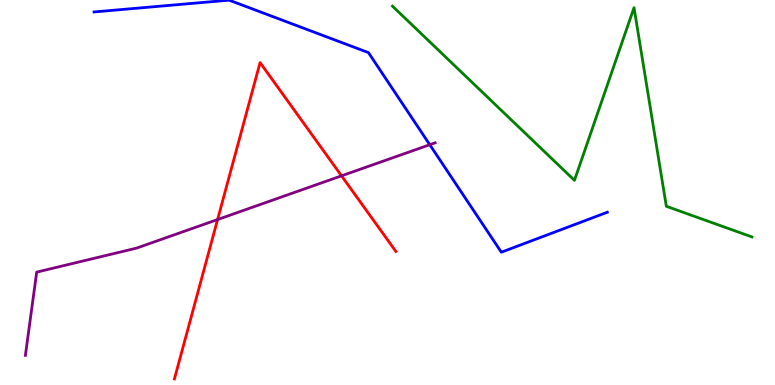[{'lines': ['blue', 'red'], 'intersections': []}, {'lines': ['green', 'red'], 'intersections': []}, {'lines': ['purple', 'red'], 'intersections': [{'x': 2.81, 'y': 4.3}, {'x': 4.41, 'y': 5.43}]}, {'lines': ['blue', 'green'], 'intersections': []}, {'lines': ['blue', 'purple'], 'intersections': [{'x': 5.55, 'y': 6.24}]}, {'lines': ['green', 'purple'], 'intersections': []}]